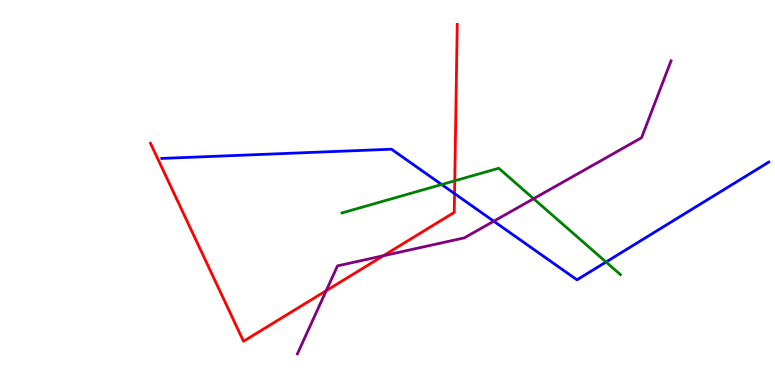[{'lines': ['blue', 'red'], 'intersections': [{'x': 5.87, 'y': 4.97}]}, {'lines': ['green', 'red'], 'intersections': [{'x': 5.87, 'y': 5.3}]}, {'lines': ['purple', 'red'], 'intersections': [{'x': 4.21, 'y': 2.45}, {'x': 4.95, 'y': 3.36}]}, {'lines': ['blue', 'green'], 'intersections': [{'x': 5.7, 'y': 5.21}, {'x': 7.82, 'y': 3.19}]}, {'lines': ['blue', 'purple'], 'intersections': [{'x': 6.37, 'y': 4.25}]}, {'lines': ['green', 'purple'], 'intersections': [{'x': 6.89, 'y': 4.84}]}]